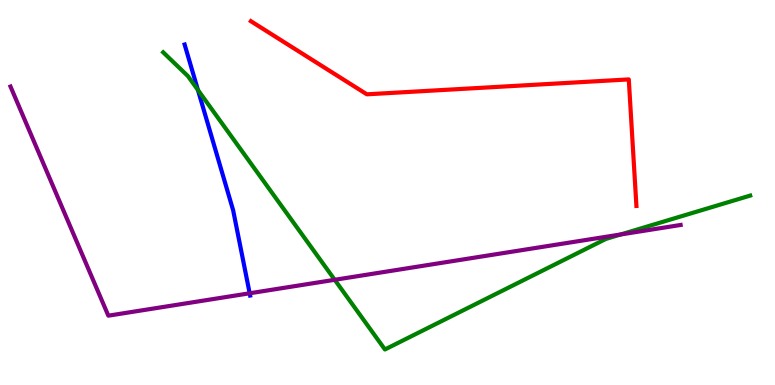[{'lines': ['blue', 'red'], 'intersections': []}, {'lines': ['green', 'red'], 'intersections': []}, {'lines': ['purple', 'red'], 'intersections': []}, {'lines': ['blue', 'green'], 'intersections': [{'x': 2.55, 'y': 7.66}]}, {'lines': ['blue', 'purple'], 'intersections': [{'x': 3.22, 'y': 2.38}]}, {'lines': ['green', 'purple'], 'intersections': [{'x': 4.32, 'y': 2.73}, {'x': 8.01, 'y': 3.91}]}]